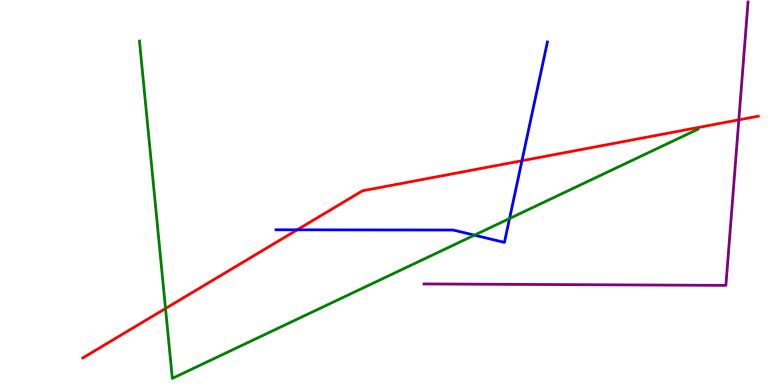[{'lines': ['blue', 'red'], 'intersections': [{'x': 3.83, 'y': 4.03}, {'x': 6.73, 'y': 5.83}]}, {'lines': ['green', 'red'], 'intersections': [{'x': 2.14, 'y': 1.99}]}, {'lines': ['purple', 'red'], 'intersections': [{'x': 9.53, 'y': 6.89}]}, {'lines': ['blue', 'green'], 'intersections': [{'x': 6.12, 'y': 3.89}, {'x': 6.57, 'y': 4.32}]}, {'lines': ['blue', 'purple'], 'intersections': []}, {'lines': ['green', 'purple'], 'intersections': []}]